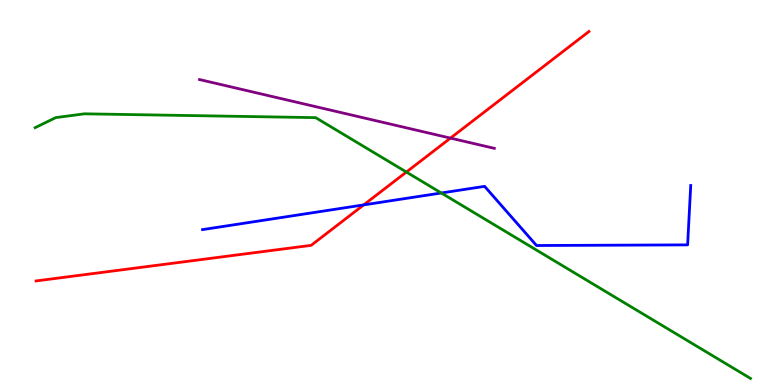[{'lines': ['blue', 'red'], 'intersections': [{'x': 4.69, 'y': 4.68}]}, {'lines': ['green', 'red'], 'intersections': [{'x': 5.24, 'y': 5.53}]}, {'lines': ['purple', 'red'], 'intersections': [{'x': 5.81, 'y': 6.41}]}, {'lines': ['blue', 'green'], 'intersections': [{'x': 5.69, 'y': 4.99}]}, {'lines': ['blue', 'purple'], 'intersections': []}, {'lines': ['green', 'purple'], 'intersections': []}]